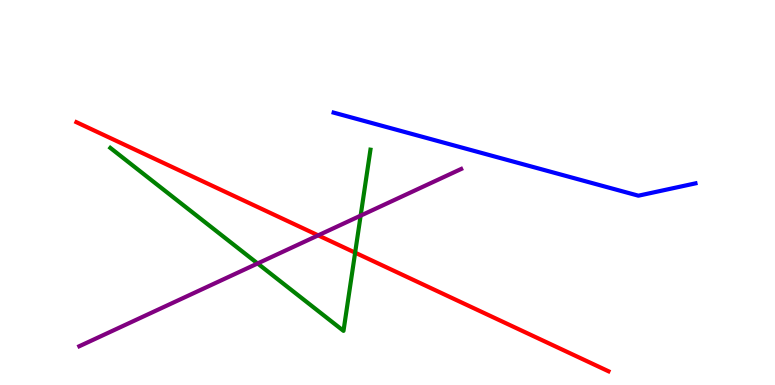[{'lines': ['blue', 'red'], 'intersections': []}, {'lines': ['green', 'red'], 'intersections': [{'x': 4.58, 'y': 3.44}]}, {'lines': ['purple', 'red'], 'intersections': [{'x': 4.11, 'y': 3.89}]}, {'lines': ['blue', 'green'], 'intersections': []}, {'lines': ['blue', 'purple'], 'intersections': []}, {'lines': ['green', 'purple'], 'intersections': [{'x': 3.32, 'y': 3.16}, {'x': 4.65, 'y': 4.4}]}]